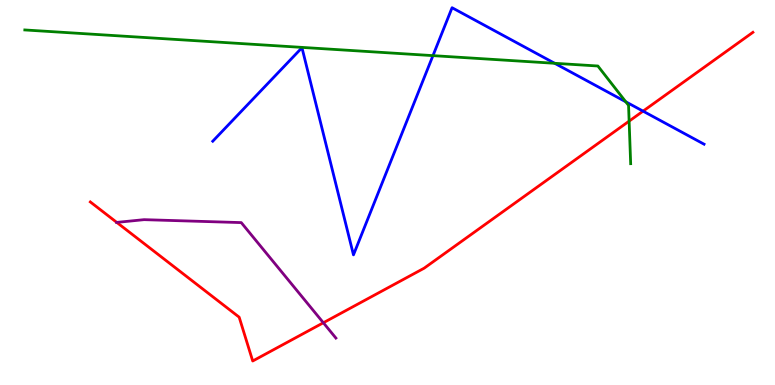[{'lines': ['blue', 'red'], 'intersections': [{'x': 8.3, 'y': 7.11}]}, {'lines': ['green', 'red'], 'intersections': [{'x': 8.12, 'y': 6.85}]}, {'lines': ['purple', 'red'], 'intersections': [{'x': 1.51, 'y': 4.22}, {'x': 4.17, 'y': 1.62}]}, {'lines': ['blue', 'green'], 'intersections': [{'x': 5.59, 'y': 8.56}, {'x': 7.16, 'y': 8.36}, {'x': 8.07, 'y': 7.36}]}, {'lines': ['blue', 'purple'], 'intersections': []}, {'lines': ['green', 'purple'], 'intersections': []}]